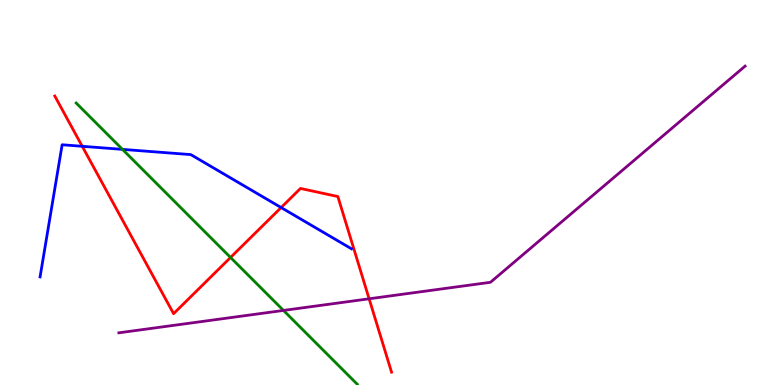[{'lines': ['blue', 'red'], 'intersections': [{'x': 1.06, 'y': 6.2}, {'x': 3.63, 'y': 4.61}]}, {'lines': ['green', 'red'], 'intersections': [{'x': 2.97, 'y': 3.31}]}, {'lines': ['purple', 'red'], 'intersections': [{'x': 4.76, 'y': 2.24}]}, {'lines': ['blue', 'green'], 'intersections': [{'x': 1.58, 'y': 6.12}]}, {'lines': ['blue', 'purple'], 'intersections': []}, {'lines': ['green', 'purple'], 'intersections': [{'x': 3.66, 'y': 1.94}]}]